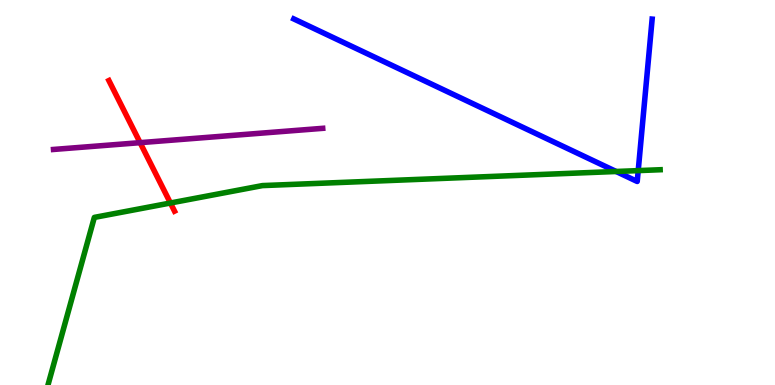[{'lines': ['blue', 'red'], 'intersections': []}, {'lines': ['green', 'red'], 'intersections': [{'x': 2.2, 'y': 4.73}]}, {'lines': ['purple', 'red'], 'intersections': [{'x': 1.81, 'y': 6.29}]}, {'lines': ['blue', 'green'], 'intersections': [{'x': 7.95, 'y': 5.55}, {'x': 8.24, 'y': 5.57}]}, {'lines': ['blue', 'purple'], 'intersections': []}, {'lines': ['green', 'purple'], 'intersections': []}]